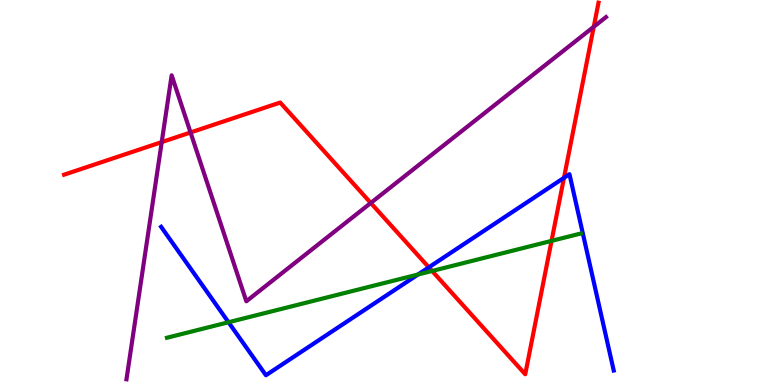[{'lines': ['blue', 'red'], 'intersections': [{'x': 5.53, 'y': 3.06}, {'x': 7.28, 'y': 5.38}]}, {'lines': ['green', 'red'], 'intersections': [{'x': 5.58, 'y': 2.96}, {'x': 7.12, 'y': 3.74}]}, {'lines': ['purple', 'red'], 'intersections': [{'x': 2.09, 'y': 6.31}, {'x': 2.46, 'y': 6.56}, {'x': 4.78, 'y': 4.73}, {'x': 7.66, 'y': 9.3}]}, {'lines': ['blue', 'green'], 'intersections': [{'x': 2.95, 'y': 1.63}, {'x': 5.39, 'y': 2.87}]}, {'lines': ['blue', 'purple'], 'intersections': []}, {'lines': ['green', 'purple'], 'intersections': []}]